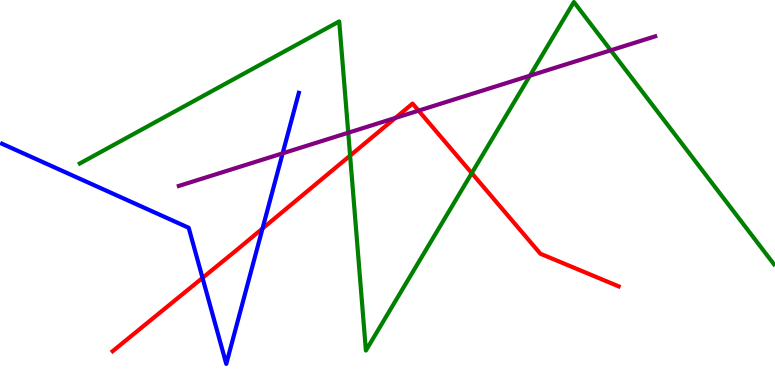[{'lines': ['blue', 'red'], 'intersections': [{'x': 2.61, 'y': 2.78}, {'x': 3.39, 'y': 4.06}]}, {'lines': ['green', 'red'], 'intersections': [{'x': 4.52, 'y': 5.96}, {'x': 6.09, 'y': 5.5}]}, {'lines': ['purple', 'red'], 'intersections': [{'x': 5.1, 'y': 6.94}, {'x': 5.4, 'y': 7.13}]}, {'lines': ['blue', 'green'], 'intersections': []}, {'lines': ['blue', 'purple'], 'intersections': [{'x': 3.65, 'y': 6.02}]}, {'lines': ['green', 'purple'], 'intersections': [{'x': 4.49, 'y': 6.55}, {'x': 6.84, 'y': 8.03}, {'x': 7.88, 'y': 8.69}]}]